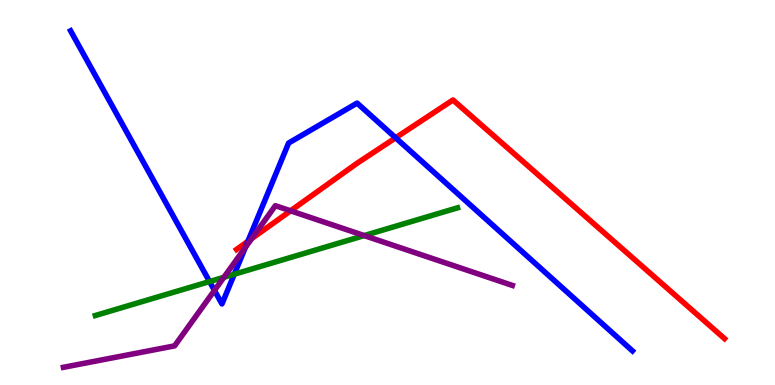[{'lines': ['blue', 'red'], 'intersections': [{'x': 3.2, 'y': 3.73}, {'x': 5.11, 'y': 6.42}]}, {'lines': ['green', 'red'], 'intersections': []}, {'lines': ['purple', 'red'], 'intersections': [{'x': 3.25, 'y': 3.8}, {'x': 3.75, 'y': 4.52}]}, {'lines': ['blue', 'green'], 'intersections': [{'x': 2.7, 'y': 2.69}, {'x': 3.02, 'y': 2.88}]}, {'lines': ['blue', 'purple'], 'intersections': [{'x': 2.77, 'y': 2.46}, {'x': 3.17, 'y': 3.57}]}, {'lines': ['green', 'purple'], 'intersections': [{'x': 2.89, 'y': 2.8}, {'x': 4.7, 'y': 3.88}]}]